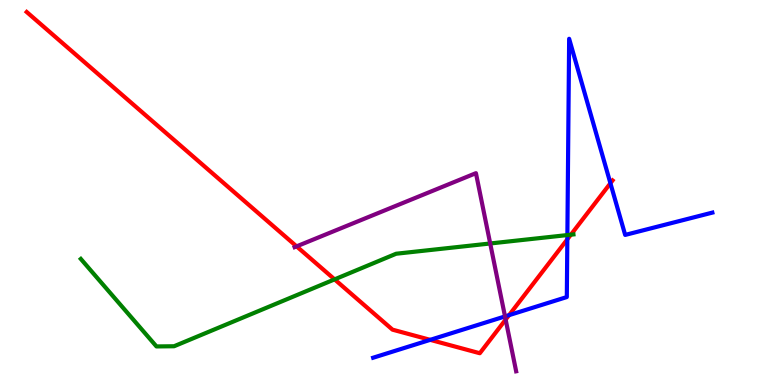[{'lines': ['blue', 'red'], 'intersections': [{'x': 5.55, 'y': 1.17}, {'x': 6.57, 'y': 1.81}, {'x': 7.32, 'y': 3.78}, {'x': 7.88, 'y': 5.24}]}, {'lines': ['green', 'red'], 'intersections': [{'x': 4.32, 'y': 2.74}, {'x': 7.37, 'y': 3.9}]}, {'lines': ['purple', 'red'], 'intersections': [{'x': 3.83, 'y': 3.6}, {'x': 6.52, 'y': 1.7}]}, {'lines': ['blue', 'green'], 'intersections': [{'x': 7.32, 'y': 3.89}]}, {'lines': ['blue', 'purple'], 'intersections': [{'x': 6.52, 'y': 1.78}]}, {'lines': ['green', 'purple'], 'intersections': [{'x': 6.33, 'y': 3.68}]}]